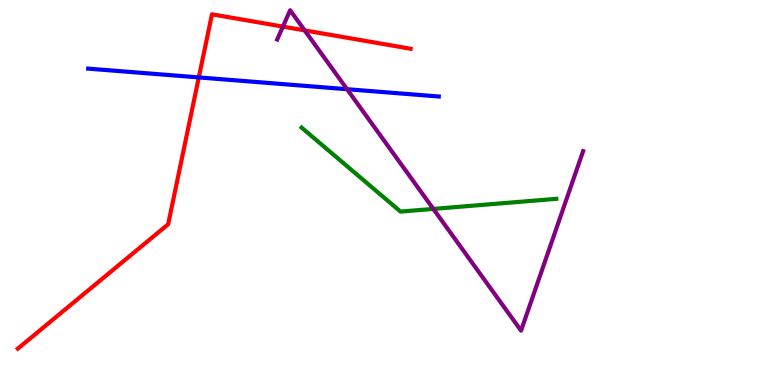[{'lines': ['blue', 'red'], 'intersections': [{'x': 2.57, 'y': 7.99}]}, {'lines': ['green', 'red'], 'intersections': []}, {'lines': ['purple', 'red'], 'intersections': [{'x': 3.65, 'y': 9.31}, {'x': 3.93, 'y': 9.21}]}, {'lines': ['blue', 'green'], 'intersections': []}, {'lines': ['blue', 'purple'], 'intersections': [{'x': 4.48, 'y': 7.68}]}, {'lines': ['green', 'purple'], 'intersections': [{'x': 5.59, 'y': 4.57}]}]